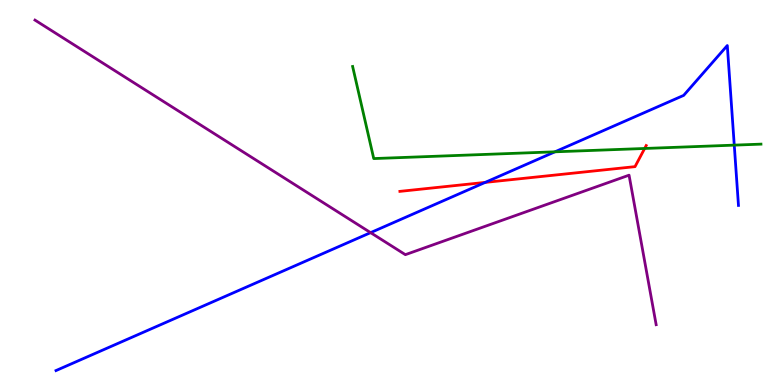[{'lines': ['blue', 'red'], 'intersections': [{'x': 6.26, 'y': 5.26}]}, {'lines': ['green', 'red'], 'intersections': [{'x': 8.32, 'y': 6.14}]}, {'lines': ['purple', 'red'], 'intersections': []}, {'lines': ['blue', 'green'], 'intersections': [{'x': 7.16, 'y': 6.06}, {'x': 9.47, 'y': 6.23}]}, {'lines': ['blue', 'purple'], 'intersections': [{'x': 4.78, 'y': 3.96}]}, {'lines': ['green', 'purple'], 'intersections': []}]